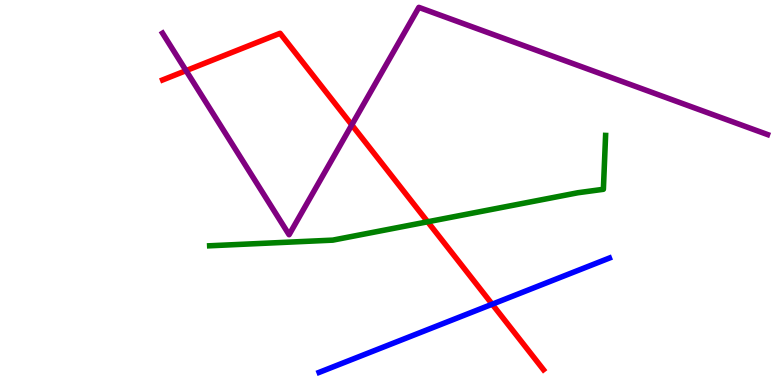[{'lines': ['blue', 'red'], 'intersections': [{'x': 6.35, 'y': 2.1}]}, {'lines': ['green', 'red'], 'intersections': [{'x': 5.52, 'y': 4.24}]}, {'lines': ['purple', 'red'], 'intersections': [{'x': 2.4, 'y': 8.17}, {'x': 4.54, 'y': 6.76}]}, {'lines': ['blue', 'green'], 'intersections': []}, {'lines': ['blue', 'purple'], 'intersections': []}, {'lines': ['green', 'purple'], 'intersections': []}]